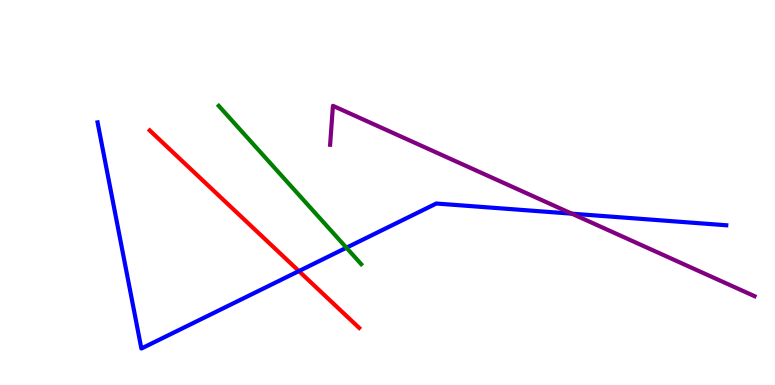[{'lines': ['blue', 'red'], 'intersections': [{'x': 3.86, 'y': 2.96}]}, {'lines': ['green', 'red'], 'intersections': []}, {'lines': ['purple', 'red'], 'intersections': []}, {'lines': ['blue', 'green'], 'intersections': [{'x': 4.47, 'y': 3.57}]}, {'lines': ['blue', 'purple'], 'intersections': [{'x': 7.38, 'y': 4.45}]}, {'lines': ['green', 'purple'], 'intersections': []}]